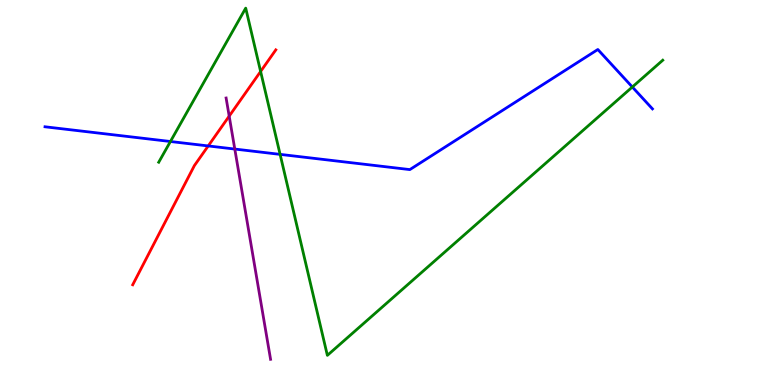[{'lines': ['blue', 'red'], 'intersections': [{'x': 2.69, 'y': 6.21}]}, {'lines': ['green', 'red'], 'intersections': [{'x': 3.36, 'y': 8.14}]}, {'lines': ['purple', 'red'], 'intersections': [{'x': 2.96, 'y': 6.98}]}, {'lines': ['blue', 'green'], 'intersections': [{'x': 2.2, 'y': 6.32}, {'x': 3.61, 'y': 5.99}, {'x': 8.16, 'y': 7.74}]}, {'lines': ['blue', 'purple'], 'intersections': [{'x': 3.03, 'y': 6.13}]}, {'lines': ['green', 'purple'], 'intersections': []}]